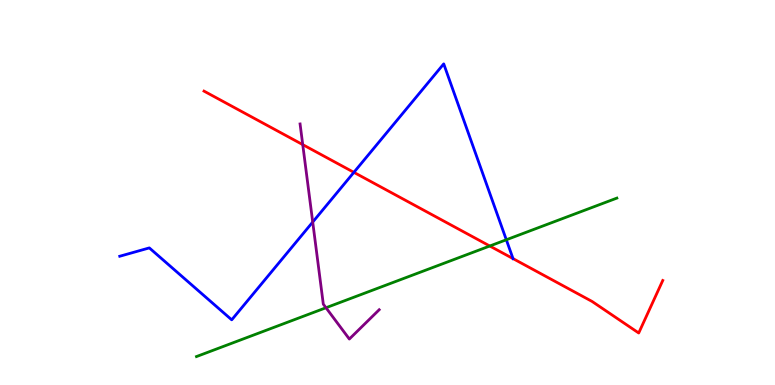[{'lines': ['blue', 'red'], 'intersections': [{'x': 4.57, 'y': 5.52}, {'x': 6.62, 'y': 3.28}]}, {'lines': ['green', 'red'], 'intersections': [{'x': 6.32, 'y': 3.61}]}, {'lines': ['purple', 'red'], 'intersections': [{'x': 3.91, 'y': 6.24}]}, {'lines': ['blue', 'green'], 'intersections': [{'x': 6.53, 'y': 3.77}]}, {'lines': ['blue', 'purple'], 'intersections': [{'x': 4.04, 'y': 4.23}]}, {'lines': ['green', 'purple'], 'intersections': [{'x': 4.21, 'y': 2.01}]}]